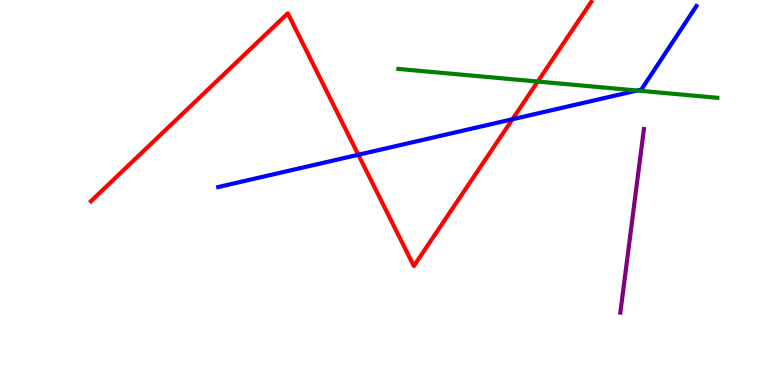[{'lines': ['blue', 'red'], 'intersections': [{'x': 4.62, 'y': 5.98}, {'x': 6.61, 'y': 6.9}]}, {'lines': ['green', 'red'], 'intersections': [{'x': 6.94, 'y': 7.88}]}, {'lines': ['purple', 'red'], 'intersections': []}, {'lines': ['blue', 'green'], 'intersections': [{'x': 8.22, 'y': 7.65}]}, {'lines': ['blue', 'purple'], 'intersections': []}, {'lines': ['green', 'purple'], 'intersections': []}]